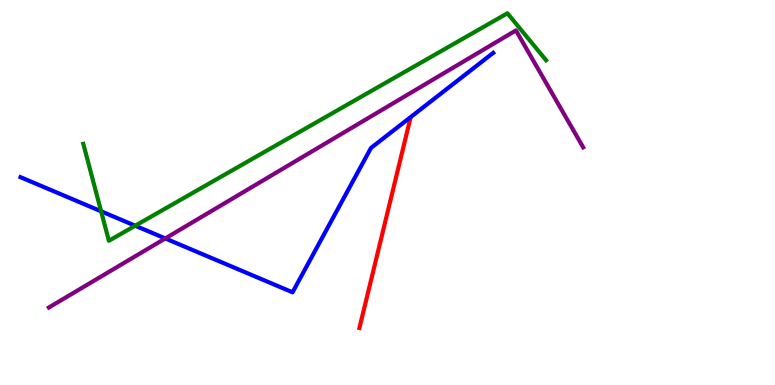[{'lines': ['blue', 'red'], 'intersections': []}, {'lines': ['green', 'red'], 'intersections': []}, {'lines': ['purple', 'red'], 'intersections': []}, {'lines': ['blue', 'green'], 'intersections': [{'x': 1.3, 'y': 4.51}, {'x': 1.74, 'y': 4.14}]}, {'lines': ['blue', 'purple'], 'intersections': [{'x': 2.13, 'y': 3.81}]}, {'lines': ['green', 'purple'], 'intersections': []}]